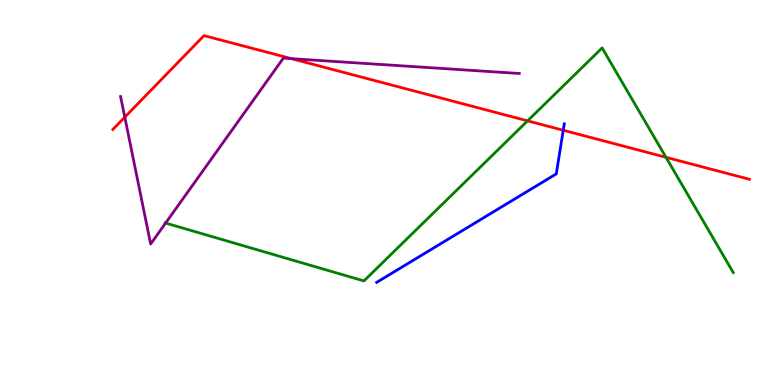[{'lines': ['blue', 'red'], 'intersections': [{'x': 7.27, 'y': 6.62}]}, {'lines': ['green', 'red'], 'intersections': [{'x': 6.81, 'y': 6.86}, {'x': 8.59, 'y': 5.91}]}, {'lines': ['purple', 'red'], 'intersections': [{'x': 1.61, 'y': 6.96}, {'x': 3.76, 'y': 8.48}]}, {'lines': ['blue', 'green'], 'intersections': []}, {'lines': ['blue', 'purple'], 'intersections': []}, {'lines': ['green', 'purple'], 'intersections': [{'x': 2.14, 'y': 4.21}]}]